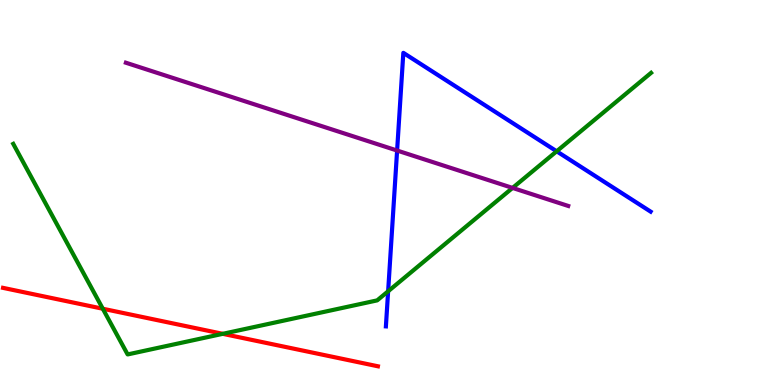[{'lines': ['blue', 'red'], 'intersections': []}, {'lines': ['green', 'red'], 'intersections': [{'x': 1.33, 'y': 1.98}, {'x': 2.87, 'y': 1.33}]}, {'lines': ['purple', 'red'], 'intersections': []}, {'lines': ['blue', 'green'], 'intersections': [{'x': 5.01, 'y': 2.43}, {'x': 7.18, 'y': 6.07}]}, {'lines': ['blue', 'purple'], 'intersections': [{'x': 5.12, 'y': 6.09}]}, {'lines': ['green', 'purple'], 'intersections': [{'x': 6.61, 'y': 5.12}]}]